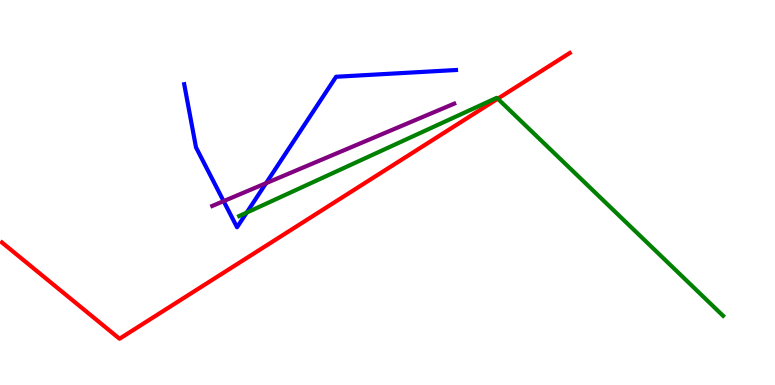[{'lines': ['blue', 'red'], 'intersections': []}, {'lines': ['green', 'red'], 'intersections': [{'x': 6.42, 'y': 7.44}]}, {'lines': ['purple', 'red'], 'intersections': []}, {'lines': ['blue', 'green'], 'intersections': [{'x': 3.18, 'y': 4.48}]}, {'lines': ['blue', 'purple'], 'intersections': [{'x': 2.89, 'y': 4.78}, {'x': 3.43, 'y': 5.24}]}, {'lines': ['green', 'purple'], 'intersections': []}]